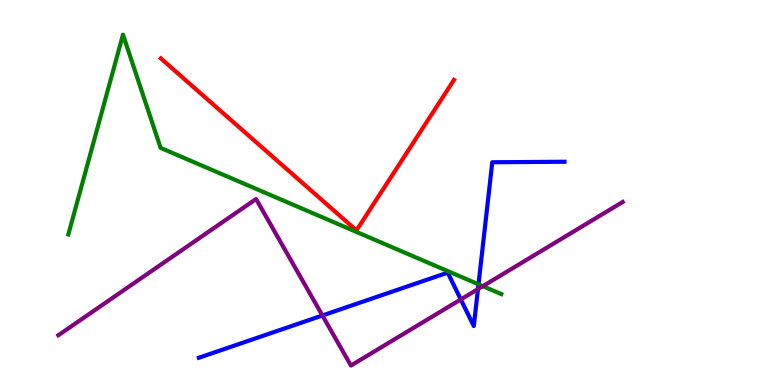[{'lines': ['blue', 'red'], 'intersections': []}, {'lines': ['green', 'red'], 'intersections': []}, {'lines': ['purple', 'red'], 'intersections': []}, {'lines': ['blue', 'green'], 'intersections': [{'x': 6.17, 'y': 2.62}]}, {'lines': ['blue', 'purple'], 'intersections': [{'x': 4.16, 'y': 1.81}, {'x': 5.95, 'y': 2.22}, {'x': 6.17, 'y': 2.49}]}, {'lines': ['green', 'purple'], 'intersections': [{'x': 6.23, 'y': 2.57}]}]